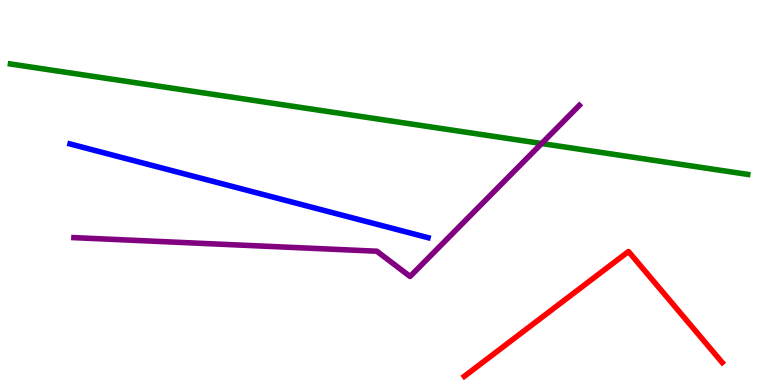[{'lines': ['blue', 'red'], 'intersections': []}, {'lines': ['green', 'red'], 'intersections': []}, {'lines': ['purple', 'red'], 'intersections': []}, {'lines': ['blue', 'green'], 'intersections': []}, {'lines': ['blue', 'purple'], 'intersections': []}, {'lines': ['green', 'purple'], 'intersections': [{'x': 6.99, 'y': 6.27}]}]